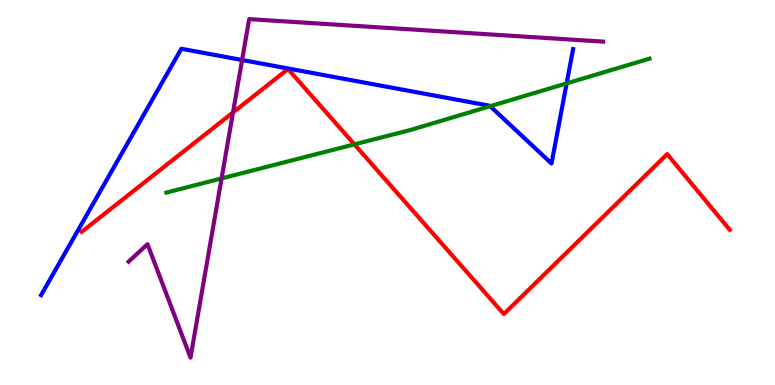[{'lines': ['blue', 'red'], 'intersections': []}, {'lines': ['green', 'red'], 'intersections': [{'x': 4.57, 'y': 6.25}]}, {'lines': ['purple', 'red'], 'intersections': [{'x': 3.01, 'y': 7.08}]}, {'lines': ['blue', 'green'], 'intersections': [{'x': 6.32, 'y': 7.24}, {'x': 7.31, 'y': 7.83}]}, {'lines': ['blue', 'purple'], 'intersections': [{'x': 3.12, 'y': 8.44}]}, {'lines': ['green', 'purple'], 'intersections': [{'x': 2.86, 'y': 5.37}]}]